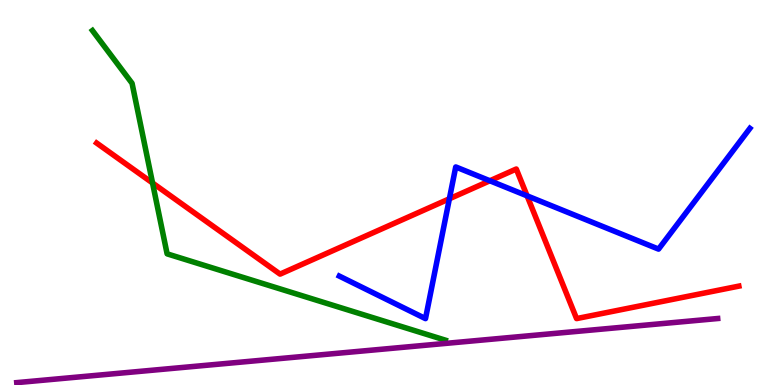[{'lines': ['blue', 'red'], 'intersections': [{'x': 5.8, 'y': 4.84}, {'x': 6.32, 'y': 5.3}, {'x': 6.8, 'y': 4.91}]}, {'lines': ['green', 'red'], 'intersections': [{'x': 1.97, 'y': 5.25}]}, {'lines': ['purple', 'red'], 'intersections': []}, {'lines': ['blue', 'green'], 'intersections': []}, {'lines': ['blue', 'purple'], 'intersections': []}, {'lines': ['green', 'purple'], 'intersections': []}]